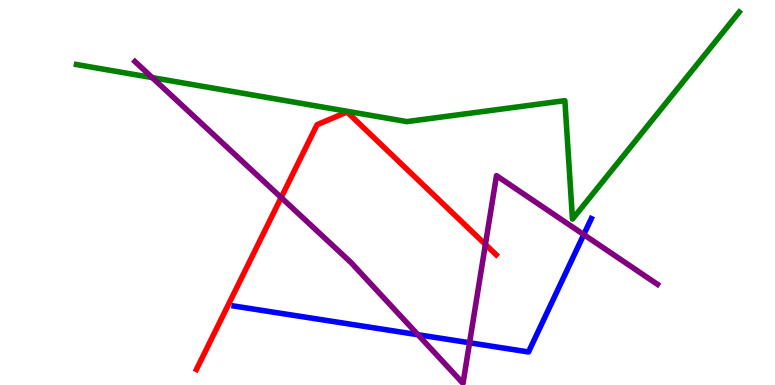[{'lines': ['blue', 'red'], 'intersections': []}, {'lines': ['green', 'red'], 'intersections': []}, {'lines': ['purple', 'red'], 'intersections': [{'x': 3.63, 'y': 4.87}, {'x': 6.26, 'y': 3.65}]}, {'lines': ['blue', 'green'], 'intersections': []}, {'lines': ['blue', 'purple'], 'intersections': [{'x': 5.39, 'y': 1.31}, {'x': 6.06, 'y': 1.1}, {'x': 7.53, 'y': 3.91}]}, {'lines': ['green', 'purple'], 'intersections': [{'x': 1.96, 'y': 7.98}]}]